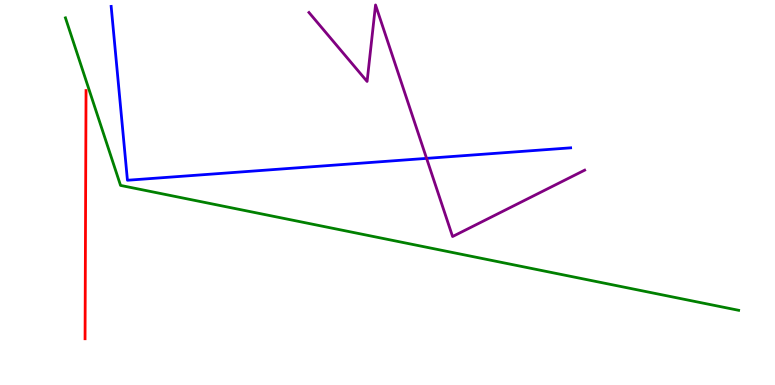[{'lines': ['blue', 'red'], 'intersections': []}, {'lines': ['green', 'red'], 'intersections': []}, {'lines': ['purple', 'red'], 'intersections': []}, {'lines': ['blue', 'green'], 'intersections': []}, {'lines': ['blue', 'purple'], 'intersections': [{'x': 5.5, 'y': 5.89}]}, {'lines': ['green', 'purple'], 'intersections': []}]